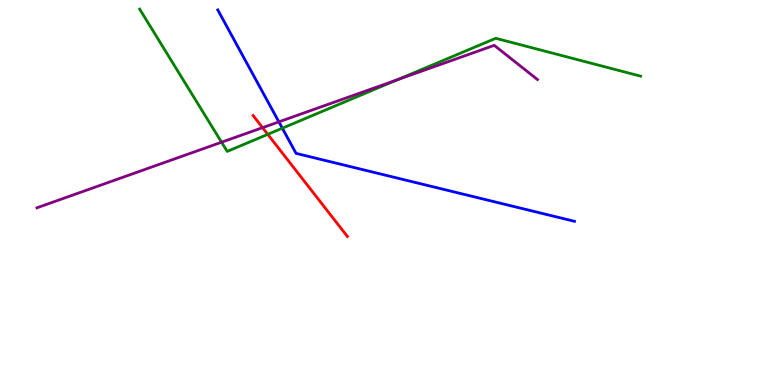[{'lines': ['blue', 'red'], 'intersections': []}, {'lines': ['green', 'red'], 'intersections': [{'x': 3.46, 'y': 6.51}]}, {'lines': ['purple', 'red'], 'intersections': [{'x': 3.39, 'y': 6.68}]}, {'lines': ['blue', 'green'], 'intersections': [{'x': 3.64, 'y': 6.67}]}, {'lines': ['blue', 'purple'], 'intersections': [{'x': 3.6, 'y': 6.83}]}, {'lines': ['green', 'purple'], 'intersections': [{'x': 2.86, 'y': 6.31}, {'x': 5.12, 'y': 7.93}]}]